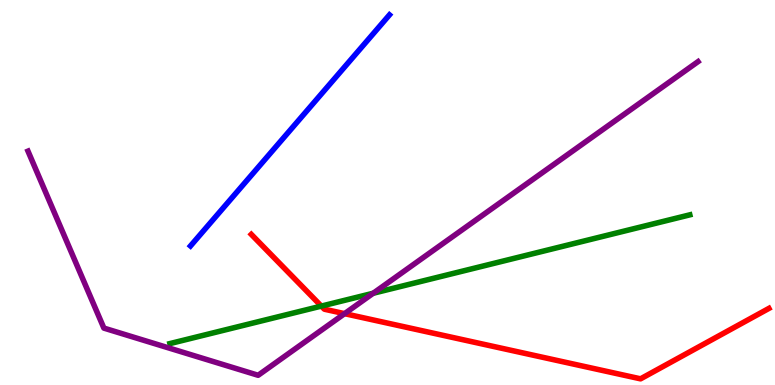[{'lines': ['blue', 'red'], 'intersections': []}, {'lines': ['green', 'red'], 'intersections': [{'x': 4.15, 'y': 2.05}]}, {'lines': ['purple', 'red'], 'intersections': [{'x': 4.45, 'y': 1.85}]}, {'lines': ['blue', 'green'], 'intersections': []}, {'lines': ['blue', 'purple'], 'intersections': []}, {'lines': ['green', 'purple'], 'intersections': [{'x': 4.82, 'y': 2.38}]}]